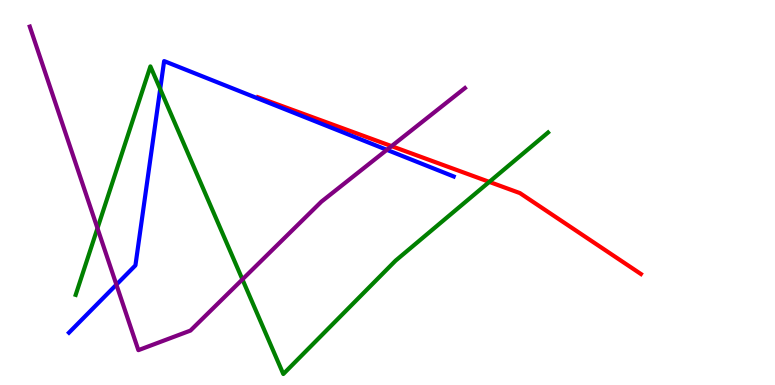[{'lines': ['blue', 'red'], 'intersections': []}, {'lines': ['green', 'red'], 'intersections': [{'x': 6.31, 'y': 5.28}]}, {'lines': ['purple', 'red'], 'intersections': [{'x': 5.05, 'y': 6.2}]}, {'lines': ['blue', 'green'], 'intersections': [{'x': 2.07, 'y': 7.69}]}, {'lines': ['blue', 'purple'], 'intersections': [{'x': 1.5, 'y': 2.61}, {'x': 4.99, 'y': 6.11}]}, {'lines': ['green', 'purple'], 'intersections': [{'x': 1.26, 'y': 4.07}, {'x': 3.13, 'y': 2.74}]}]